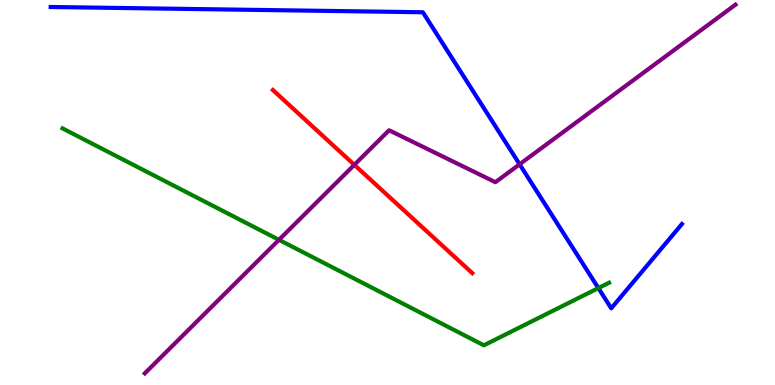[{'lines': ['blue', 'red'], 'intersections': []}, {'lines': ['green', 'red'], 'intersections': []}, {'lines': ['purple', 'red'], 'intersections': [{'x': 4.57, 'y': 5.72}]}, {'lines': ['blue', 'green'], 'intersections': [{'x': 7.72, 'y': 2.52}]}, {'lines': ['blue', 'purple'], 'intersections': [{'x': 6.7, 'y': 5.73}]}, {'lines': ['green', 'purple'], 'intersections': [{'x': 3.6, 'y': 3.77}]}]